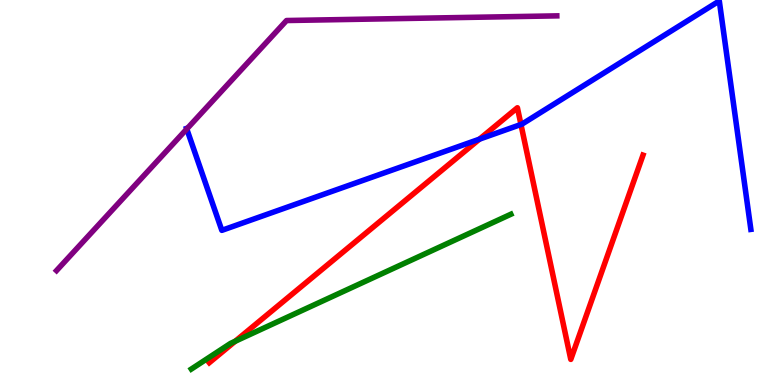[{'lines': ['blue', 'red'], 'intersections': [{'x': 6.19, 'y': 6.39}, {'x': 6.72, 'y': 6.77}]}, {'lines': ['green', 'red'], 'intersections': [{'x': 3.03, 'y': 1.14}]}, {'lines': ['purple', 'red'], 'intersections': []}, {'lines': ['blue', 'green'], 'intersections': []}, {'lines': ['blue', 'purple'], 'intersections': [{'x': 2.41, 'y': 6.65}]}, {'lines': ['green', 'purple'], 'intersections': []}]